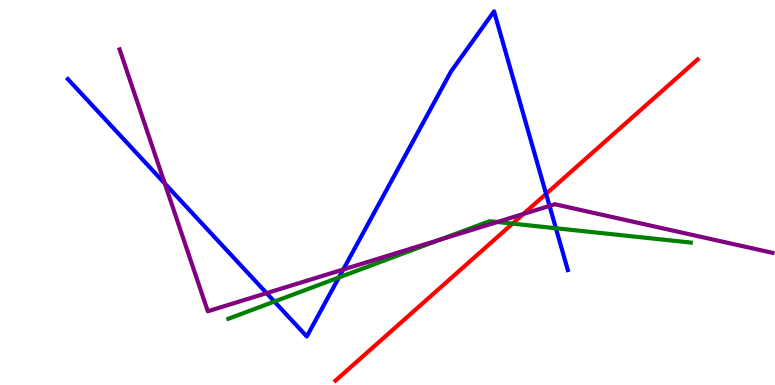[{'lines': ['blue', 'red'], 'intersections': [{'x': 7.05, 'y': 4.96}]}, {'lines': ['green', 'red'], 'intersections': [{'x': 6.61, 'y': 4.19}]}, {'lines': ['purple', 'red'], 'intersections': [{'x': 6.75, 'y': 4.44}]}, {'lines': ['blue', 'green'], 'intersections': [{'x': 3.54, 'y': 2.17}, {'x': 4.37, 'y': 2.79}, {'x': 7.17, 'y': 4.07}]}, {'lines': ['blue', 'purple'], 'intersections': [{'x': 2.13, 'y': 5.23}, {'x': 3.44, 'y': 2.39}, {'x': 4.43, 'y': 3.0}, {'x': 7.09, 'y': 4.65}]}, {'lines': ['green', 'purple'], 'intersections': [{'x': 5.68, 'y': 3.78}, {'x': 6.42, 'y': 4.23}]}]